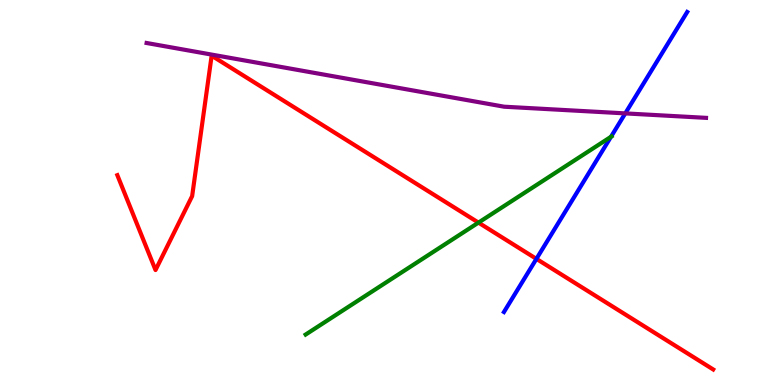[{'lines': ['blue', 'red'], 'intersections': [{'x': 6.92, 'y': 3.28}]}, {'lines': ['green', 'red'], 'intersections': [{'x': 6.17, 'y': 4.22}]}, {'lines': ['purple', 'red'], 'intersections': []}, {'lines': ['blue', 'green'], 'intersections': [{'x': 7.88, 'y': 6.45}]}, {'lines': ['blue', 'purple'], 'intersections': [{'x': 8.07, 'y': 7.05}]}, {'lines': ['green', 'purple'], 'intersections': []}]